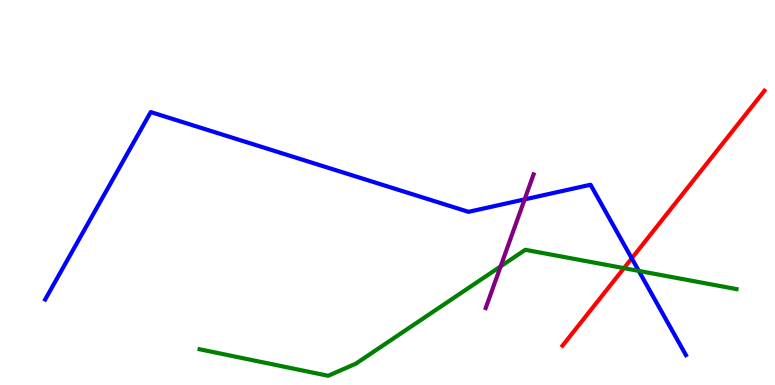[{'lines': ['blue', 'red'], 'intersections': [{'x': 8.15, 'y': 3.29}]}, {'lines': ['green', 'red'], 'intersections': [{'x': 8.05, 'y': 3.04}]}, {'lines': ['purple', 'red'], 'intersections': []}, {'lines': ['blue', 'green'], 'intersections': [{'x': 8.24, 'y': 2.96}]}, {'lines': ['blue', 'purple'], 'intersections': [{'x': 6.77, 'y': 4.82}]}, {'lines': ['green', 'purple'], 'intersections': [{'x': 6.46, 'y': 3.08}]}]